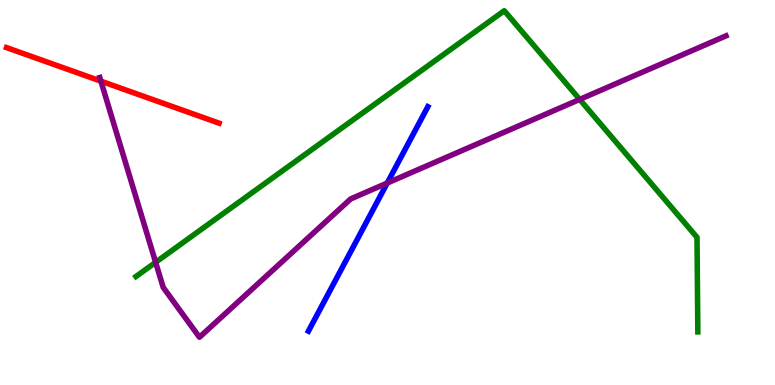[{'lines': ['blue', 'red'], 'intersections': []}, {'lines': ['green', 'red'], 'intersections': []}, {'lines': ['purple', 'red'], 'intersections': [{'x': 1.3, 'y': 7.89}]}, {'lines': ['blue', 'green'], 'intersections': []}, {'lines': ['blue', 'purple'], 'intersections': [{'x': 5.0, 'y': 5.25}]}, {'lines': ['green', 'purple'], 'intersections': [{'x': 2.01, 'y': 3.19}, {'x': 7.48, 'y': 7.42}]}]